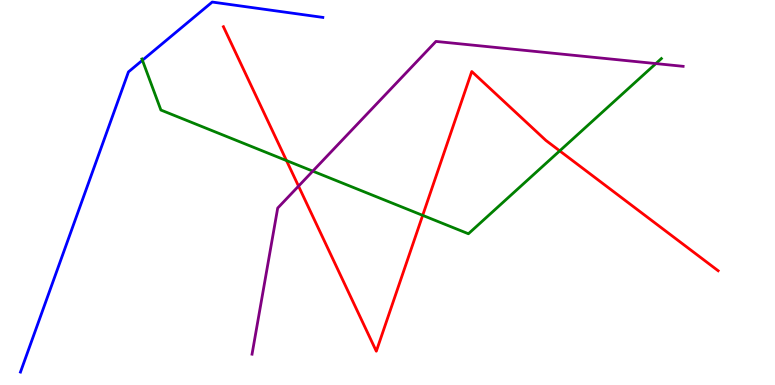[{'lines': ['blue', 'red'], 'intersections': []}, {'lines': ['green', 'red'], 'intersections': [{'x': 3.7, 'y': 5.83}, {'x': 5.45, 'y': 4.41}, {'x': 7.22, 'y': 6.08}]}, {'lines': ['purple', 'red'], 'intersections': [{'x': 3.85, 'y': 5.17}]}, {'lines': ['blue', 'green'], 'intersections': [{'x': 1.84, 'y': 8.43}]}, {'lines': ['blue', 'purple'], 'intersections': []}, {'lines': ['green', 'purple'], 'intersections': [{'x': 4.04, 'y': 5.55}, {'x': 8.46, 'y': 8.35}]}]